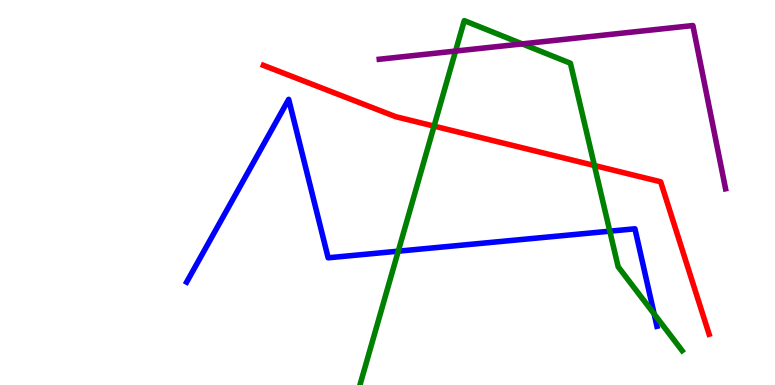[{'lines': ['blue', 'red'], 'intersections': []}, {'lines': ['green', 'red'], 'intersections': [{'x': 5.6, 'y': 6.72}, {'x': 7.67, 'y': 5.7}]}, {'lines': ['purple', 'red'], 'intersections': []}, {'lines': ['blue', 'green'], 'intersections': [{'x': 5.14, 'y': 3.48}, {'x': 7.87, 'y': 4.0}, {'x': 8.44, 'y': 1.85}]}, {'lines': ['blue', 'purple'], 'intersections': []}, {'lines': ['green', 'purple'], 'intersections': [{'x': 5.88, 'y': 8.67}, {'x': 6.74, 'y': 8.86}]}]